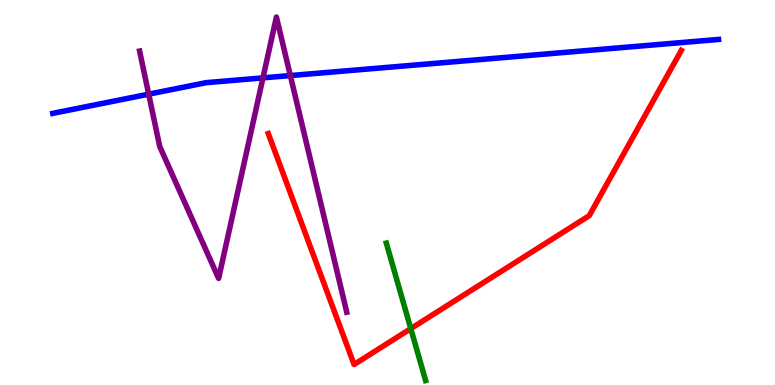[{'lines': ['blue', 'red'], 'intersections': []}, {'lines': ['green', 'red'], 'intersections': [{'x': 5.3, 'y': 1.46}]}, {'lines': ['purple', 'red'], 'intersections': []}, {'lines': ['blue', 'green'], 'intersections': []}, {'lines': ['blue', 'purple'], 'intersections': [{'x': 1.92, 'y': 7.55}, {'x': 3.39, 'y': 7.98}, {'x': 3.75, 'y': 8.04}]}, {'lines': ['green', 'purple'], 'intersections': []}]